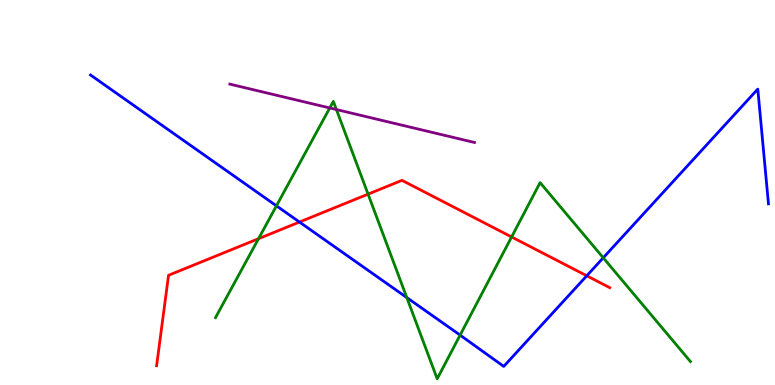[{'lines': ['blue', 'red'], 'intersections': [{'x': 3.86, 'y': 4.23}, {'x': 7.57, 'y': 2.84}]}, {'lines': ['green', 'red'], 'intersections': [{'x': 3.34, 'y': 3.8}, {'x': 4.75, 'y': 4.96}, {'x': 6.6, 'y': 3.85}]}, {'lines': ['purple', 'red'], 'intersections': []}, {'lines': ['blue', 'green'], 'intersections': [{'x': 3.57, 'y': 4.65}, {'x': 5.25, 'y': 2.27}, {'x': 5.94, 'y': 1.3}, {'x': 7.78, 'y': 3.3}]}, {'lines': ['blue', 'purple'], 'intersections': []}, {'lines': ['green', 'purple'], 'intersections': [{'x': 4.26, 'y': 7.2}, {'x': 4.34, 'y': 7.15}]}]